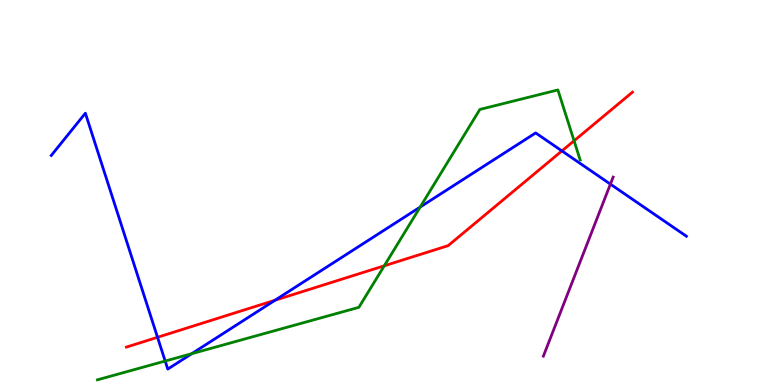[{'lines': ['blue', 'red'], 'intersections': [{'x': 2.03, 'y': 1.24}, {'x': 3.55, 'y': 2.2}, {'x': 7.25, 'y': 6.08}]}, {'lines': ['green', 'red'], 'intersections': [{'x': 4.96, 'y': 3.1}, {'x': 7.41, 'y': 6.34}]}, {'lines': ['purple', 'red'], 'intersections': []}, {'lines': ['blue', 'green'], 'intersections': [{'x': 2.13, 'y': 0.622}, {'x': 2.47, 'y': 0.814}, {'x': 5.42, 'y': 4.62}]}, {'lines': ['blue', 'purple'], 'intersections': [{'x': 7.88, 'y': 5.22}]}, {'lines': ['green', 'purple'], 'intersections': []}]